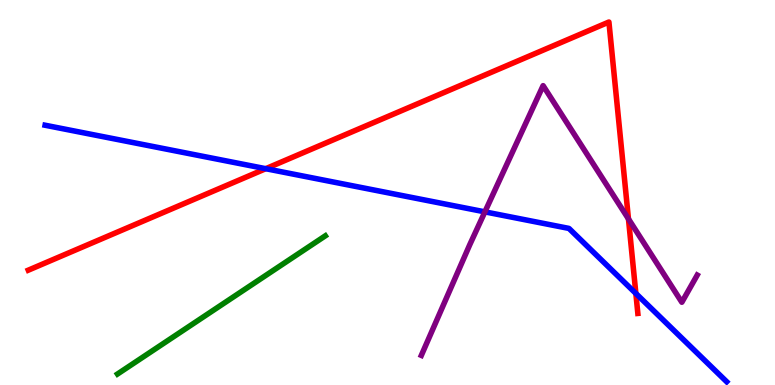[{'lines': ['blue', 'red'], 'intersections': [{'x': 3.43, 'y': 5.62}, {'x': 8.2, 'y': 2.38}]}, {'lines': ['green', 'red'], 'intersections': []}, {'lines': ['purple', 'red'], 'intersections': [{'x': 8.11, 'y': 4.31}]}, {'lines': ['blue', 'green'], 'intersections': []}, {'lines': ['blue', 'purple'], 'intersections': [{'x': 6.26, 'y': 4.5}]}, {'lines': ['green', 'purple'], 'intersections': []}]